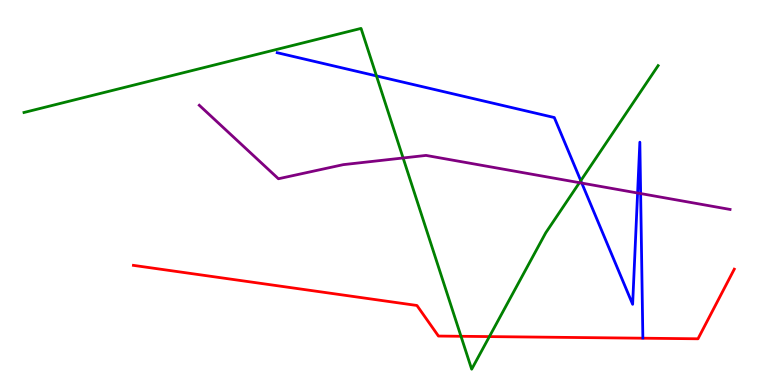[{'lines': ['blue', 'red'], 'intersections': []}, {'lines': ['green', 'red'], 'intersections': [{'x': 5.95, 'y': 1.27}, {'x': 6.31, 'y': 1.26}]}, {'lines': ['purple', 'red'], 'intersections': []}, {'lines': ['blue', 'green'], 'intersections': [{'x': 4.86, 'y': 8.03}, {'x': 7.49, 'y': 5.31}]}, {'lines': ['blue', 'purple'], 'intersections': [{'x': 7.51, 'y': 5.24}, {'x': 8.23, 'y': 4.99}, {'x': 8.27, 'y': 4.97}]}, {'lines': ['green', 'purple'], 'intersections': [{'x': 5.2, 'y': 5.9}, {'x': 7.48, 'y': 5.26}]}]